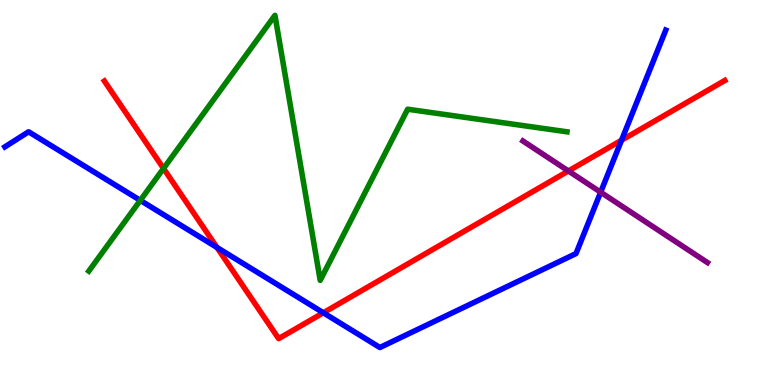[{'lines': ['blue', 'red'], 'intersections': [{'x': 2.8, 'y': 3.57}, {'x': 4.17, 'y': 1.88}, {'x': 8.02, 'y': 6.36}]}, {'lines': ['green', 'red'], 'intersections': [{'x': 2.11, 'y': 5.62}]}, {'lines': ['purple', 'red'], 'intersections': [{'x': 7.33, 'y': 5.56}]}, {'lines': ['blue', 'green'], 'intersections': [{'x': 1.81, 'y': 4.8}]}, {'lines': ['blue', 'purple'], 'intersections': [{'x': 7.75, 'y': 5.01}]}, {'lines': ['green', 'purple'], 'intersections': []}]